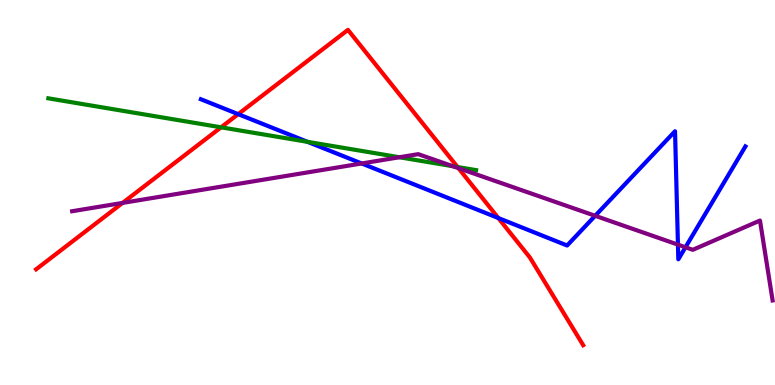[{'lines': ['blue', 'red'], 'intersections': [{'x': 3.07, 'y': 7.04}, {'x': 6.43, 'y': 4.34}]}, {'lines': ['green', 'red'], 'intersections': [{'x': 2.85, 'y': 6.69}, {'x': 5.9, 'y': 5.66}]}, {'lines': ['purple', 'red'], 'intersections': [{'x': 1.58, 'y': 4.73}, {'x': 5.92, 'y': 5.63}]}, {'lines': ['blue', 'green'], 'intersections': [{'x': 3.97, 'y': 6.32}]}, {'lines': ['blue', 'purple'], 'intersections': [{'x': 4.67, 'y': 5.75}, {'x': 7.68, 'y': 4.39}, {'x': 8.75, 'y': 3.65}, {'x': 8.84, 'y': 3.58}]}, {'lines': ['green', 'purple'], 'intersections': [{'x': 5.15, 'y': 5.92}, {'x': 5.84, 'y': 5.68}]}]